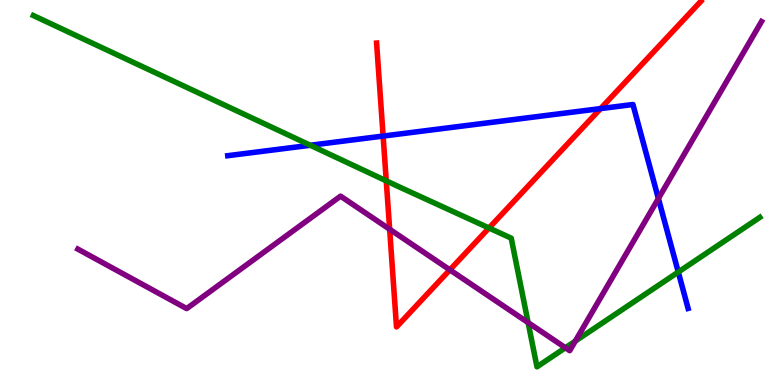[{'lines': ['blue', 'red'], 'intersections': [{'x': 4.94, 'y': 6.47}, {'x': 7.75, 'y': 7.18}]}, {'lines': ['green', 'red'], 'intersections': [{'x': 4.98, 'y': 5.3}, {'x': 6.31, 'y': 4.08}]}, {'lines': ['purple', 'red'], 'intersections': [{'x': 5.03, 'y': 4.05}, {'x': 5.8, 'y': 2.99}]}, {'lines': ['blue', 'green'], 'intersections': [{'x': 4.0, 'y': 6.23}, {'x': 8.75, 'y': 2.93}]}, {'lines': ['blue', 'purple'], 'intersections': [{'x': 8.5, 'y': 4.84}]}, {'lines': ['green', 'purple'], 'intersections': [{'x': 6.81, 'y': 1.62}, {'x': 7.3, 'y': 0.968}, {'x': 7.42, 'y': 1.14}]}]